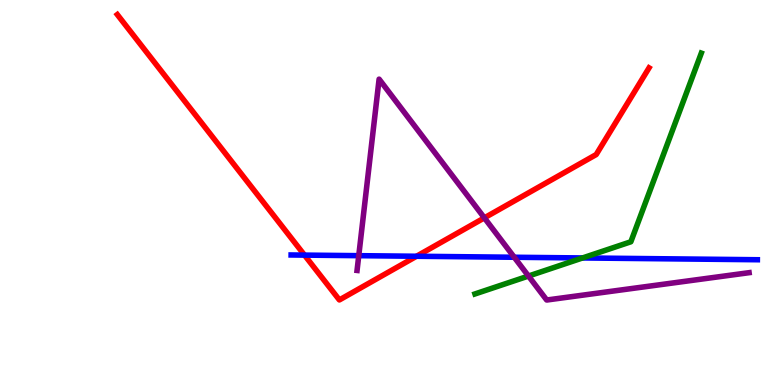[{'lines': ['blue', 'red'], 'intersections': [{'x': 3.93, 'y': 3.37}, {'x': 5.37, 'y': 3.34}]}, {'lines': ['green', 'red'], 'intersections': []}, {'lines': ['purple', 'red'], 'intersections': [{'x': 6.25, 'y': 4.34}]}, {'lines': ['blue', 'green'], 'intersections': [{'x': 7.52, 'y': 3.3}]}, {'lines': ['blue', 'purple'], 'intersections': [{'x': 4.63, 'y': 3.36}, {'x': 6.64, 'y': 3.32}]}, {'lines': ['green', 'purple'], 'intersections': [{'x': 6.82, 'y': 2.83}]}]